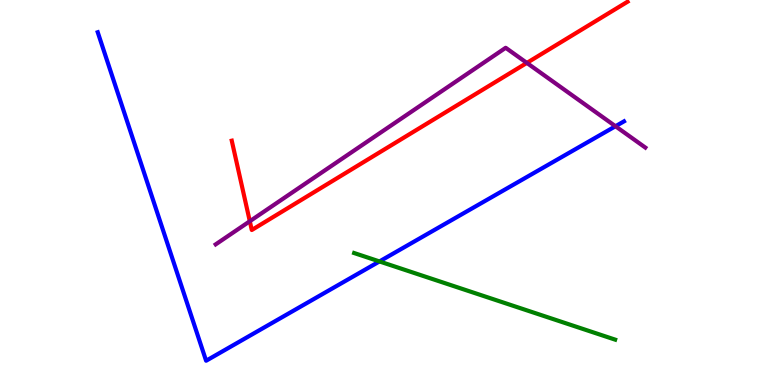[{'lines': ['blue', 'red'], 'intersections': []}, {'lines': ['green', 'red'], 'intersections': []}, {'lines': ['purple', 'red'], 'intersections': [{'x': 3.22, 'y': 4.25}, {'x': 6.8, 'y': 8.37}]}, {'lines': ['blue', 'green'], 'intersections': [{'x': 4.9, 'y': 3.21}]}, {'lines': ['blue', 'purple'], 'intersections': [{'x': 7.94, 'y': 6.72}]}, {'lines': ['green', 'purple'], 'intersections': []}]